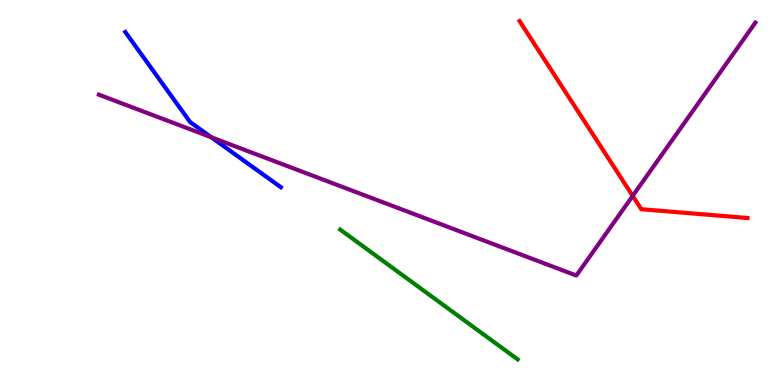[{'lines': ['blue', 'red'], 'intersections': []}, {'lines': ['green', 'red'], 'intersections': []}, {'lines': ['purple', 'red'], 'intersections': [{'x': 8.16, 'y': 4.91}]}, {'lines': ['blue', 'green'], 'intersections': []}, {'lines': ['blue', 'purple'], 'intersections': [{'x': 2.73, 'y': 6.43}]}, {'lines': ['green', 'purple'], 'intersections': []}]